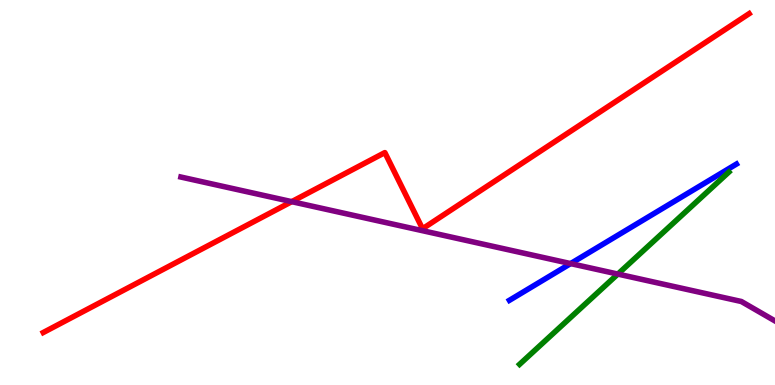[{'lines': ['blue', 'red'], 'intersections': []}, {'lines': ['green', 'red'], 'intersections': []}, {'lines': ['purple', 'red'], 'intersections': [{'x': 3.76, 'y': 4.76}]}, {'lines': ['blue', 'green'], 'intersections': []}, {'lines': ['blue', 'purple'], 'intersections': [{'x': 7.36, 'y': 3.15}]}, {'lines': ['green', 'purple'], 'intersections': [{'x': 7.97, 'y': 2.88}]}]